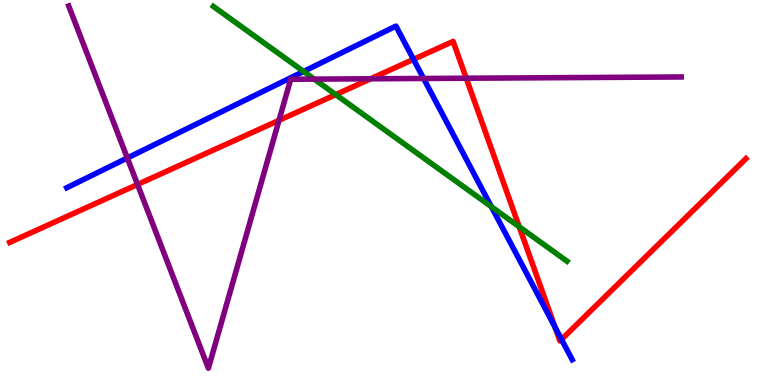[{'lines': ['blue', 'red'], 'intersections': [{'x': 5.34, 'y': 8.46}, {'x': 7.16, 'y': 1.5}, {'x': 7.25, 'y': 1.18}]}, {'lines': ['green', 'red'], 'intersections': [{'x': 4.33, 'y': 7.54}, {'x': 6.7, 'y': 4.11}]}, {'lines': ['purple', 'red'], 'intersections': [{'x': 1.77, 'y': 5.21}, {'x': 3.6, 'y': 6.87}, {'x': 4.78, 'y': 7.95}, {'x': 6.02, 'y': 7.97}]}, {'lines': ['blue', 'green'], 'intersections': [{'x': 3.92, 'y': 8.14}, {'x': 6.34, 'y': 4.63}]}, {'lines': ['blue', 'purple'], 'intersections': [{'x': 1.64, 'y': 5.9}, {'x': 5.47, 'y': 7.96}]}, {'lines': ['green', 'purple'], 'intersections': [{'x': 4.05, 'y': 7.94}]}]